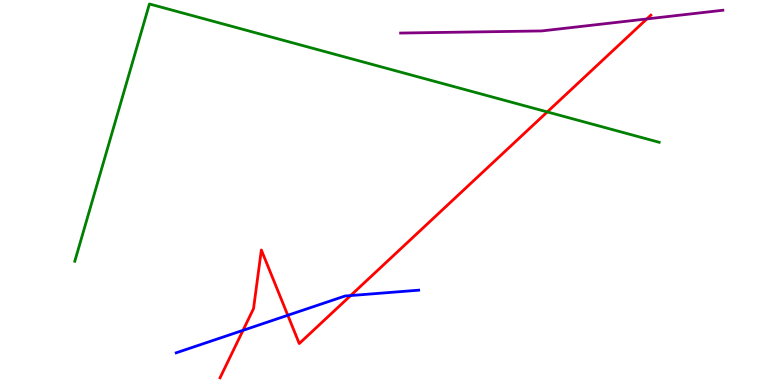[{'lines': ['blue', 'red'], 'intersections': [{'x': 3.14, 'y': 1.42}, {'x': 3.71, 'y': 1.81}, {'x': 4.52, 'y': 2.32}]}, {'lines': ['green', 'red'], 'intersections': [{'x': 7.06, 'y': 7.09}]}, {'lines': ['purple', 'red'], 'intersections': [{'x': 8.35, 'y': 9.51}]}, {'lines': ['blue', 'green'], 'intersections': []}, {'lines': ['blue', 'purple'], 'intersections': []}, {'lines': ['green', 'purple'], 'intersections': []}]